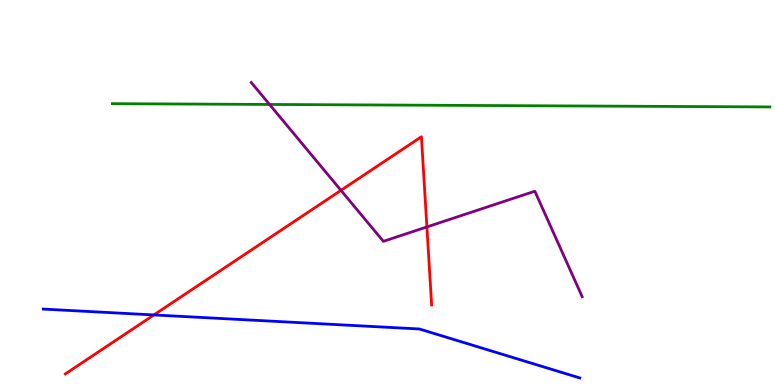[{'lines': ['blue', 'red'], 'intersections': [{'x': 1.99, 'y': 1.82}]}, {'lines': ['green', 'red'], 'intersections': []}, {'lines': ['purple', 'red'], 'intersections': [{'x': 4.4, 'y': 5.06}, {'x': 5.51, 'y': 4.11}]}, {'lines': ['blue', 'green'], 'intersections': []}, {'lines': ['blue', 'purple'], 'intersections': []}, {'lines': ['green', 'purple'], 'intersections': [{'x': 3.48, 'y': 7.29}]}]